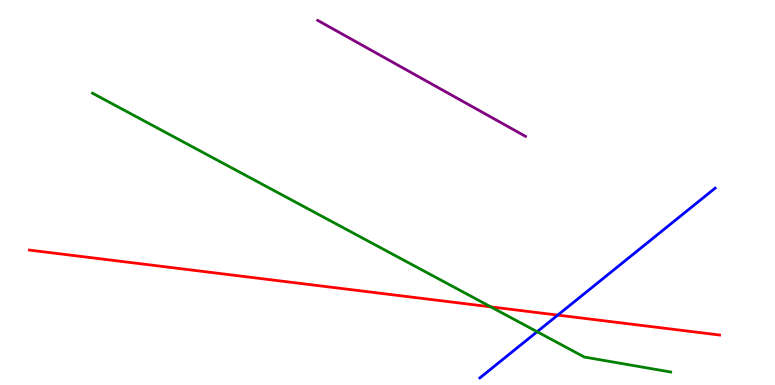[{'lines': ['blue', 'red'], 'intersections': [{'x': 7.2, 'y': 1.82}]}, {'lines': ['green', 'red'], 'intersections': [{'x': 6.33, 'y': 2.03}]}, {'lines': ['purple', 'red'], 'intersections': []}, {'lines': ['blue', 'green'], 'intersections': [{'x': 6.93, 'y': 1.38}]}, {'lines': ['blue', 'purple'], 'intersections': []}, {'lines': ['green', 'purple'], 'intersections': []}]